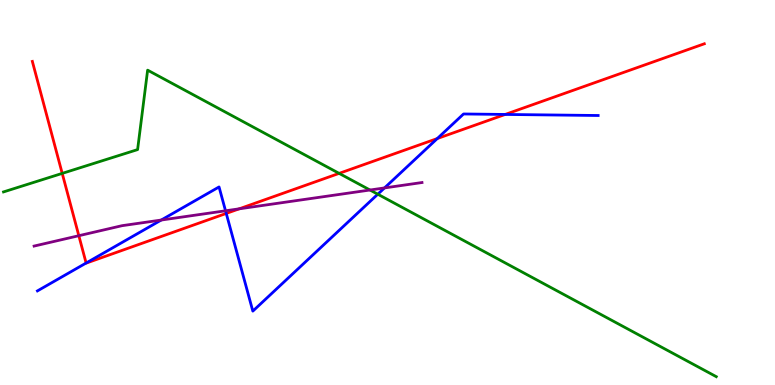[{'lines': ['blue', 'red'], 'intersections': [{'x': 1.11, 'y': 3.17}, {'x': 2.92, 'y': 4.46}, {'x': 5.64, 'y': 6.4}, {'x': 6.52, 'y': 7.03}]}, {'lines': ['green', 'red'], 'intersections': [{'x': 0.803, 'y': 5.5}, {'x': 4.38, 'y': 5.5}]}, {'lines': ['purple', 'red'], 'intersections': [{'x': 1.02, 'y': 3.88}, {'x': 3.09, 'y': 4.58}]}, {'lines': ['blue', 'green'], 'intersections': [{'x': 4.87, 'y': 4.96}]}, {'lines': ['blue', 'purple'], 'intersections': [{'x': 2.08, 'y': 4.28}, {'x': 2.91, 'y': 4.52}, {'x': 4.96, 'y': 5.12}]}, {'lines': ['green', 'purple'], 'intersections': [{'x': 4.77, 'y': 5.06}]}]